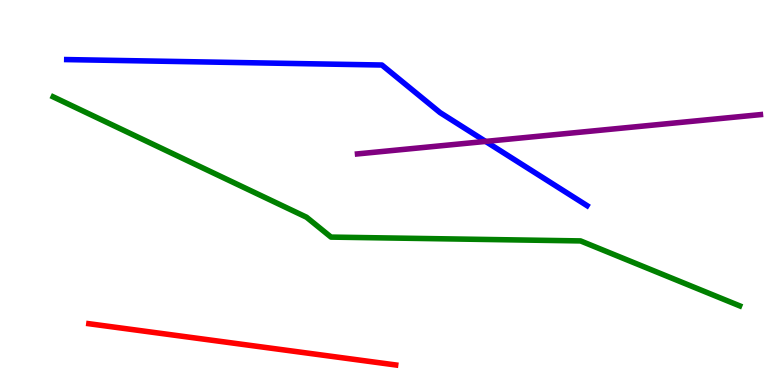[{'lines': ['blue', 'red'], 'intersections': []}, {'lines': ['green', 'red'], 'intersections': []}, {'lines': ['purple', 'red'], 'intersections': []}, {'lines': ['blue', 'green'], 'intersections': []}, {'lines': ['blue', 'purple'], 'intersections': [{'x': 6.27, 'y': 6.33}]}, {'lines': ['green', 'purple'], 'intersections': []}]